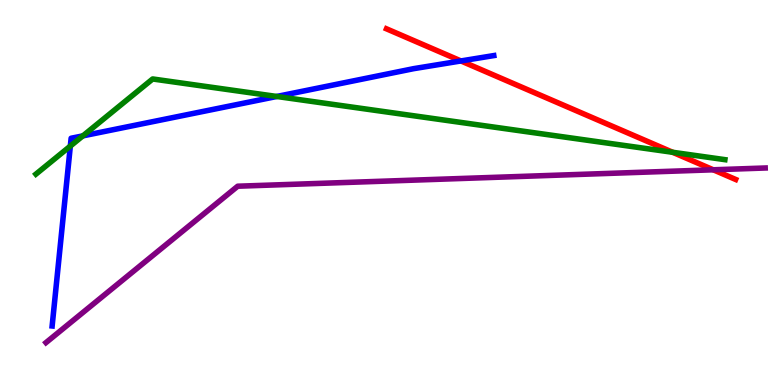[{'lines': ['blue', 'red'], 'intersections': [{'x': 5.95, 'y': 8.42}]}, {'lines': ['green', 'red'], 'intersections': [{'x': 8.68, 'y': 6.04}]}, {'lines': ['purple', 'red'], 'intersections': [{'x': 9.2, 'y': 5.59}]}, {'lines': ['blue', 'green'], 'intersections': [{'x': 0.908, 'y': 6.21}, {'x': 1.07, 'y': 6.47}, {'x': 3.57, 'y': 7.49}]}, {'lines': ['blue', 'purple'], 'intersections': []}, {'lines': ['green', 'purple'], 'intersections': []}]